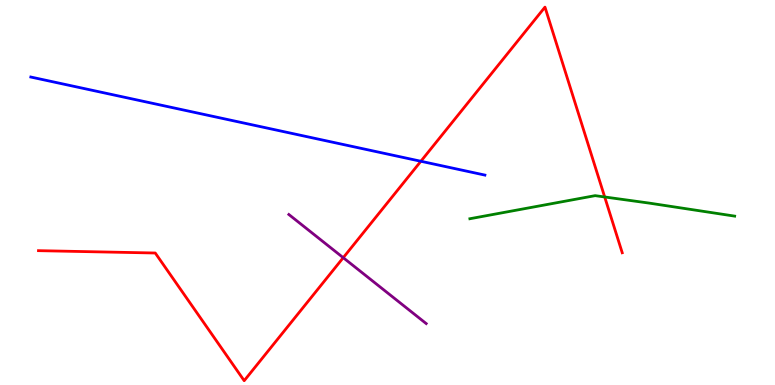[{'lines': ['blue', 'red'], 'intersections': [{'x': 5.43, 'y': 5.81}]}, {'lines': ['green', 'red'], 'intersections': [{'x': 7.8, 'y': 4.88}]}, {'lines': ['purple', 'red'], 'intersections': [{'x': 4.43, 'y': 3.31}]}, {'lines': ['blue', 'green'], 'intersections': []}, {'lines': ['blue', 'purple'], 'intersections': []}, {'lines': ['green', 'purple'], 'intersections': []}]